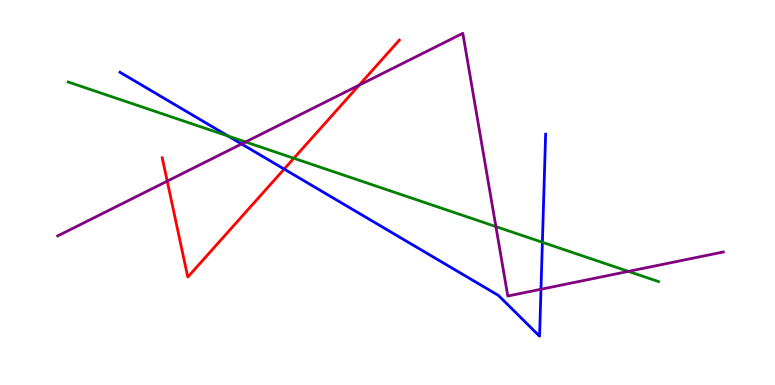[{'lines': ['blue', 'red'], 'intersections': [{'x': 3.67, 'y': 5.61}]}, {'lines': ['green', 'red'], 'intersections': [{'x': 3.79, 'y': 5.89}]}, {'lines': ['purple', 'red'], 'intersections': [{'x': 2.16, 'y': 5.29}, {'x': 4.63, 'y': 7.79}]}, {'lines': ['blue', 'green'], 'intersections': [{'x': 2.94, 'y': 6.47}, {'x': 7.0, 'y': 3.71}]}, {'lines': ['blue', 'purple'], 'intersections': [{'x': 3.12, 'y': 6.26}, {'x': 6.98, 'y': 2.49}]}, {'lines': ['green', 'purple'], 'intersections': [{'x': 3.17, 'y': 6.31}, {'x': 6.4, 'y': 4.11}, {'x': 8.11, 'y': 2.95}]}]